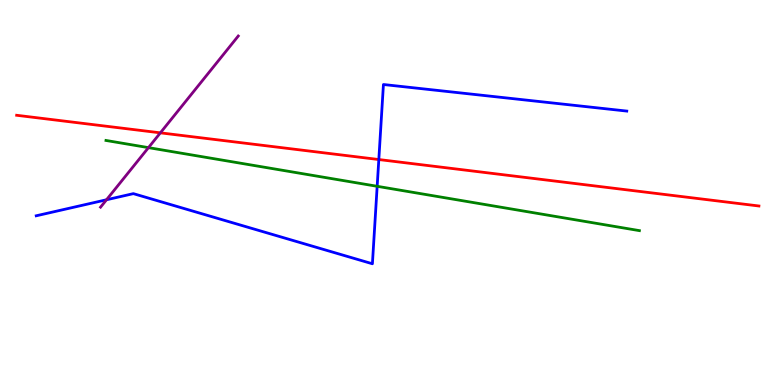[{'lines': ['blue', 'red'], 'intersections': [{'x': 4.89, 'y': 5.86}]}, {'lines': ['green', 'red'], 'intersections': []}, {'lines': ['purple', 'red'], 'intersections': [{'x': 2.07, 'y': 6.55}]}, {'lines': ['blue', 'green'], 'intersections': [{'x': 4.87, 'y': 5.16}]}, {'lines': ['blue', 'purple'], 'intersections': [{'x': 1.37, 'y': 4.81}]}, {'lines': ['green', 'purple'], 'intersections': [{'x': 1.92, 'y': 6.17}]}]